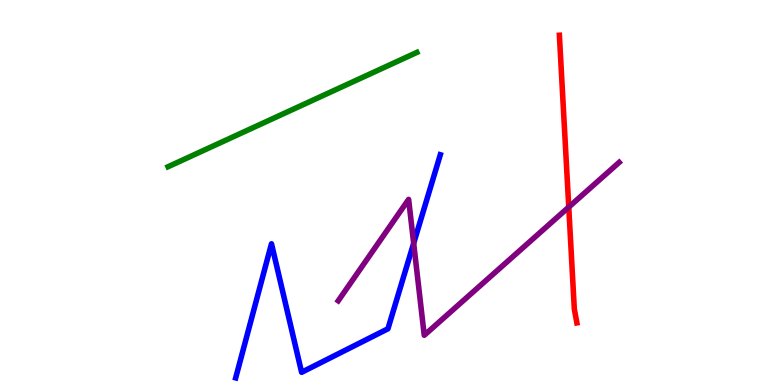[{'lines': ['blue', 'red'], 'intersections': []}, {'lines': ['green', 'red'], 'intersections': []}, {'lines': ['purple', 'red'], 'intersections': [{'x': 7.34, 'y': 4.62}]}, {'lines': ['blue', 'green'], 'intersections': []}, {'lines': ['blue', 'purple'], 'intersections': [{'x': 5.34, 'y': 3.68}]}, {'lines': ['green', 'purple'], 'intersections': []}]